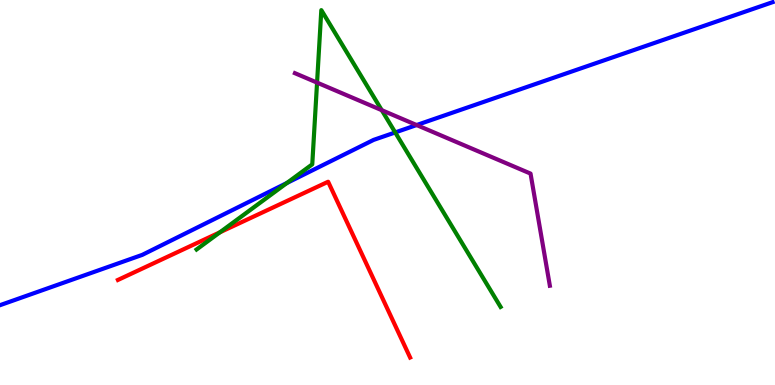[{'lines': ['blue', 'red'], 'intersections': []}, {'lines': ['green', 'red'], 'intersections': [{'x': 2.84, 'y': 3.97}]}, {'lines': ['purple', 'red'], 'intersections': []}, {'lines': ['blue', 'green'], 'intersections': [{'x': 3.7, 'y': 5.25}, {'x': 5.1, 'y': 6.56}]}, {'lines': ['blue', 'purple'], 'intersections': [{'x': 5.38, 'y': 6.75}]}, {'lines': ['green', 'purple'], 'intersections': [{'x': 4.09, 'y': 7.85}, {'x': 4.93, 'y': 7.14}]}]